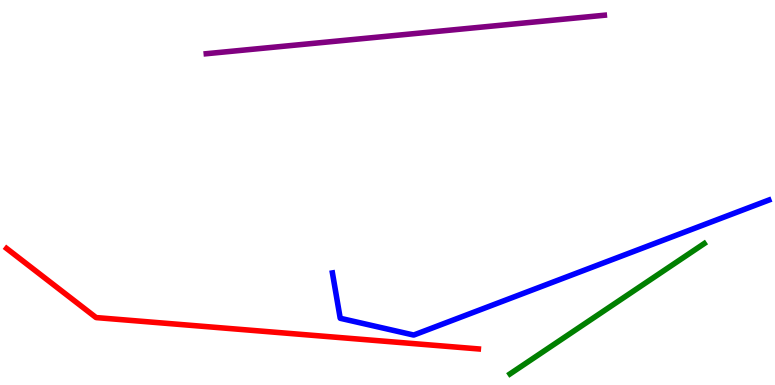[{'lines': ['blue', 'red'], 'intersections': []}, {'lines': ['green', 'red'], 'intersections': []}, {'lines': ['purple', 'red'], 'intersections': []}, {'lines': ['blue', 'green'], 'intersections': []}, {'lines': ['blue', 'purple'], 'intersections': []}, {'lines': ['green', 'purple'], 'intersections': []}]